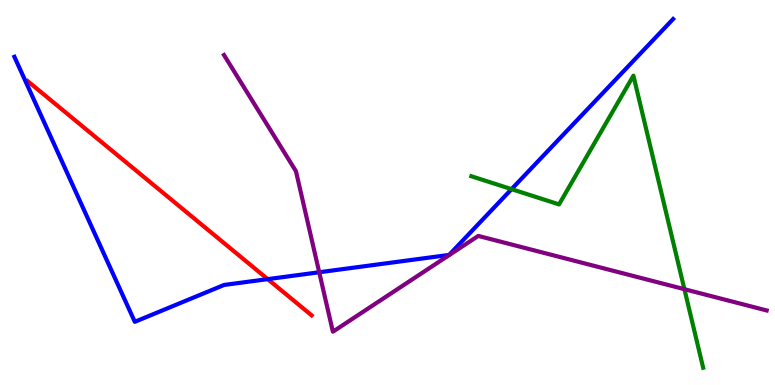[{'lines': ['blue', 'red'], 'intersections': [{'x': 3.45, 'y': 2.75}]}, {'lines': ['green', 'red'], 'intersections': []}, {'lines': ['purple', 'red'], 'intersections': []}, {'lines': ['blue', 'green'], 'intersections': [{'x': 6.6, 'y': 5.09}]}, {'lines': ['blue', 'purple'], 'intersections': [{'x': 4.12, 'y': 2.93}]}, {'lines': ['green', 'purple'], 'intersections': [{'x': 8.83, 'y': 2.49}]}]